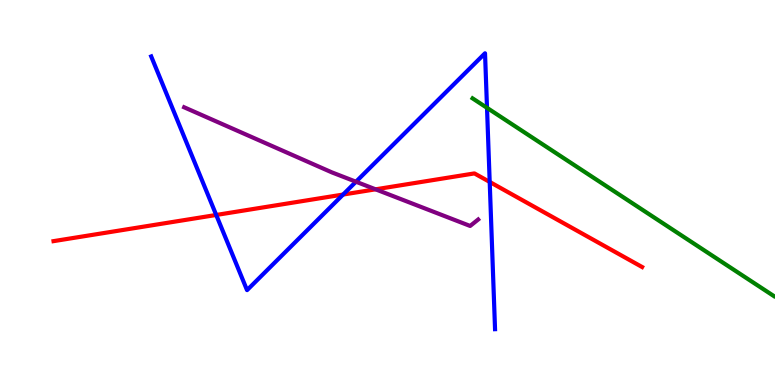[{'lines': ['blue', 'red'], 'intersections': [{'x': 2.79, 'y': 4.42}, {'x': 4.43, 'y': 4.95}, {'x': 6.32, 'y': 5.27}]}, {'lines': ['green', 'red'], 'intersections': []}, {'lines': ['purple', 'red'], 'intersections': [{'x': 4.85, 'y': 5.08}]}, {'lines': ['blue', 'green'], 'intersections': [{'x': 6.28, 'y': 7.2}]}, {'lines': ['blue', 'purple'], 'intersections': [{'x': 4.59, 'y': 5.28}]}, {'lines': ['green', 'purple'], 'intersections': []}]